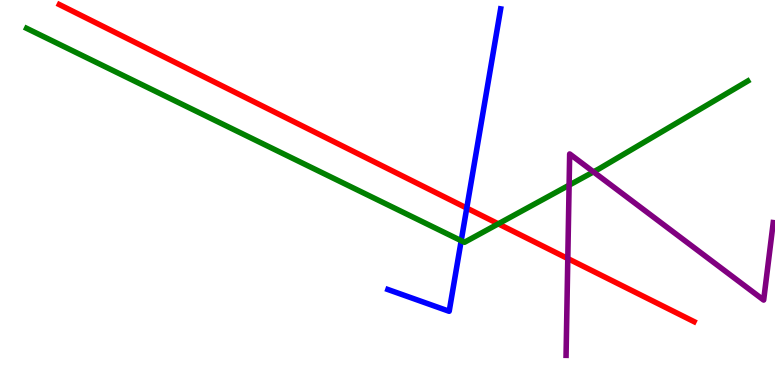[{'lines': ['blue', 'red'], 'intersections': [{'x': 6.02, 'y': 4.6}]}, {'lines': ['green', 'red'], 'intersections': [{'x': 6.43, 'y': 4.19}]}, {'lines': ['purple', 'red'], 'intersections': [{'x': 7.33, 'y': 3.28}]}, {'lines': ['blue', 'green'], 'intersections': [{'x': 5.95, 'y': 3.75}]}, {'lines': ['blue', 'purple'], 'intersections': []}, {'lines': ['green', 'purple'], 'intersections': [{'x': 7.34, 'y': 5.19}, {'x': 7.66, 'y': 5.54}]}]